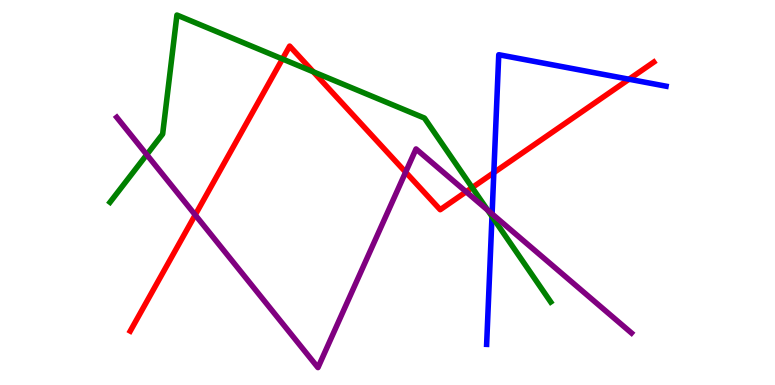[{'lines': ['blue', 'red'], 'intersections': [{'x': 6.37, 'y': 5.52}, {'x': 8.12, 'y': 7.94}]}, {'lines': ['green', 'red'], 'intersections': [{'x': 3.64, 'y': 8.47}, {'x': 4.04, 'y': 8.13}, {'x': 6.09, 'y': 5.13}]}, {'lines': ['purple', 'red'], 'intersections': [{'x': 2.52, 'y': 4.42}, {'x': 5.23, 'y': 5.53}, {'x': 6.01, 'y': 5.02}]}, {'lines': ['blue', 'green'], 'intersections': [{'x': 6.35, 'y': 4.38}]}, {'lines': ['blue', 'purple'], 'intersections': [{'x': 6.35, 'y': 4.44}]}, {'lines': ['green', 'purple'], 'intersections': [{'x': 1.89, 'y': 5.98}, {'x': 6.29, 'y': 4.54}]}]